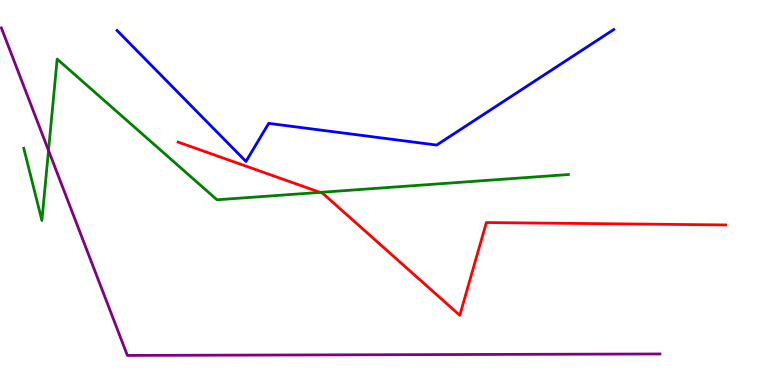[{'lines': ['blue', 'red'], 'intersections': []}, {'lines': ['green', 'red'], 'intersections': [{'x': 4.13, 'y': 5.0}]}, {'lines': ['purple', 'red'], 'intersections': []}, {'lines': ['blue', 'green'], 'intersections': []}, {'lines': ['blue', 'purple'], 'intersections': []}, {'lines': ['green', 'purple'], 'intersections': [{'x': 0.626, 'y': 6.09}]}]